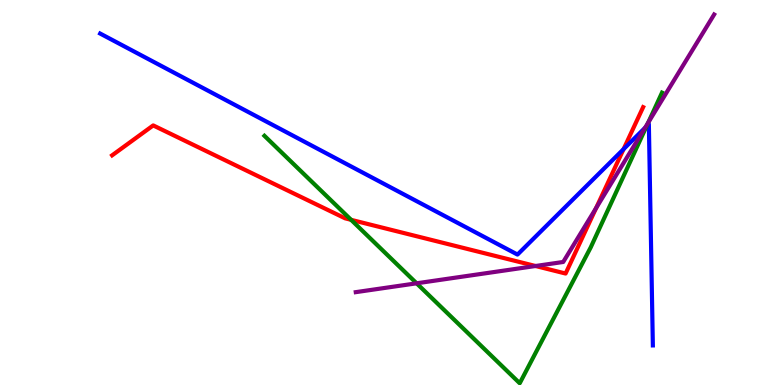[{'lines': ['blue', 'red'], 'intersections': [{'x': 8.05, 'y': 6.13}]}, {'lines': ['green', 'red'], 'intersections': [{'x': 4.53, 'y': 4.29}]}, {'lines': ['purple', 'red'], 'intersections': [{'x': 6.91, 'y': 3.09}, {'x': 7.69, 'y': 4.6}]}, {'lines': ['blue', 'green'], 'intersections': [{'x': 8.34, 'y': 6.72}]}, {'lines': ['blue', 'purple'], 'intersections': [{'x': 8.32, 'y': 6.68}]}, {'lines': ['green', 'purple'], 'intersections': [{'x': 5.38, 'y': 2.64}, {'x': 8.36, 'y': 6.82}]}]